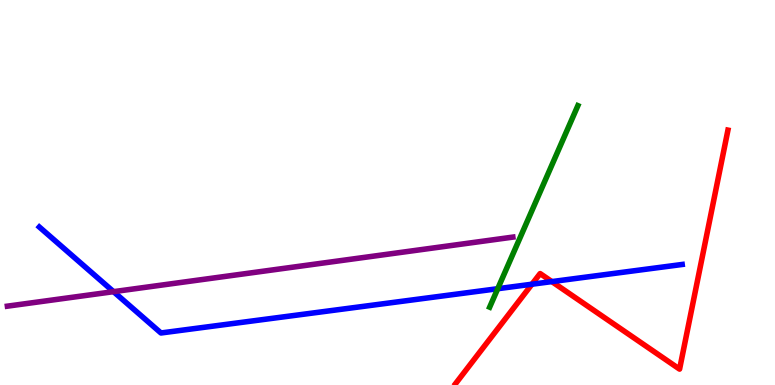[{'lines': ['blue', 'red'], 'intersections': [{'x': 6.86, 'y': 2.62}, {'x': 7.12, 'y': 2.69}]}, {'lines': ['green', 'red'], 'intersections': []}, {'lines': ['purple', 'red'], 'intersections': []}, {'lines': ['blue', 'green'], 'intersections': [{'x': 6.42, 'y': 2.5}]}, {'lines': ['blue', 'purple'], 'intersections': [{'x': 1.47, 'y': 2.42}]}, {'lines': ['green', 'purple'], 'intersections': []}]